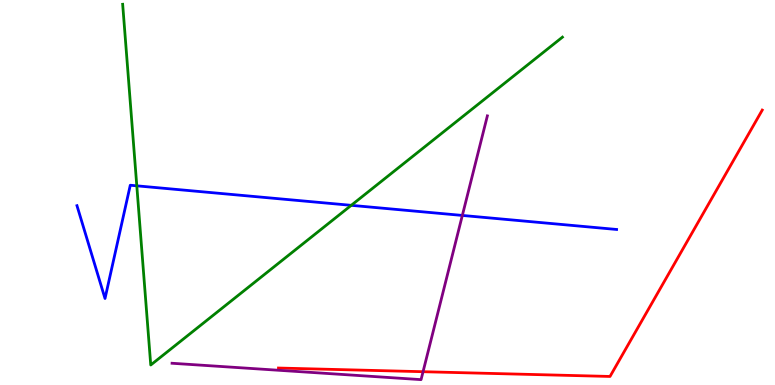[{'lines': ['blue', 'red'], 'intersections': []}, {'lines': ['green', 'red'], 'intersections': []}, {'lines': ['purple', 'red'], 'intersections': [{'x': 5.46, 'y': 0.345}]}, {'lines': ['blue', 'green'], 'intersections': [{'x': 1.77, 'y': 5.17}, {'x': 4.53, 'y': 4.67}]}, {'lines': ['blue', 'purple'], 'intersections': [{'x': 5.97, 'y': 4.4}]}, {'lines': ['green', 'purple'], 'intersections': []}]